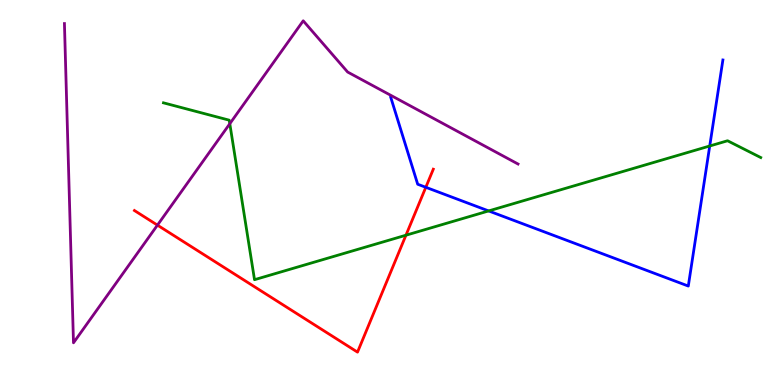[{'lines': ['blue', 'red'], 'intersections': [{'x': 5.49, 'y': 5.14}]}, {'lines': ['green', 'red'], 'intersections': [{'x': 5.24, 'y': 3.89}]}, {'lines': ['purple', 'red'], 'intersections': [{'x': 2.03, 'y': 4.15}]}, {'lines': ['blue', 'green'], 'intersections': [{'x': 6.31, 'y': 4.52}, {'x': 9.16, 'y': 6.21}]}, {'lines': ['blue', 'purple'], 'intersections': []}, {'lines': ['green', 'purple'], 'intersections': [{'x': 2.97, 'y': 6.79}]}]